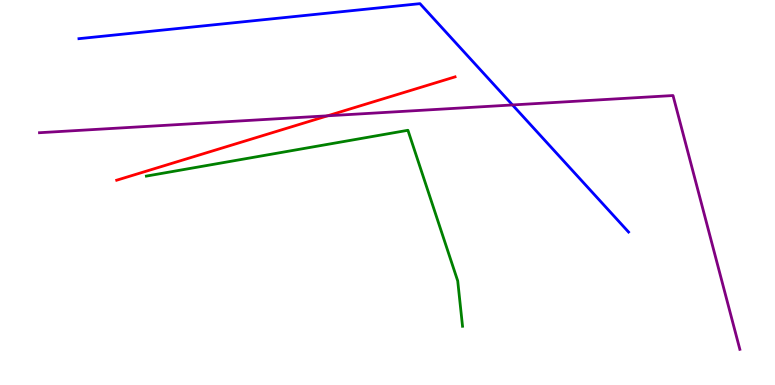[{'lines': ['blue', 'red'], 'intersections': []}, {'lines': ['green', 'red'], 'intersections': []}, {'lines': ['purple', 'red'], 'intersections': [{'x': 4.23, 'y': 6.99}]}, {'lines': ['blue', 'green'], 'intersections': []}, {'lines': ['blue', 'purple'], 'intersections': [{'x': 6.61, 'y': 7.27}]}, {'lines': ['green', 'purple'], 'intersections': []}]